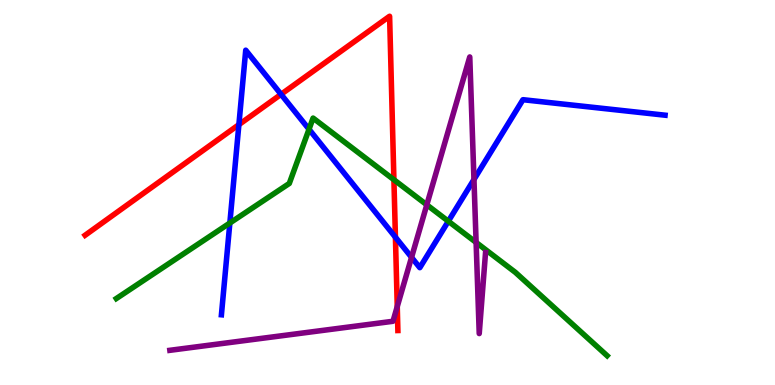[{'lines': ['blue', 'red'], 'intersections': [{'x': 3.08, 'y': 6.76}, {'x': 3.63, 'y': 7.55}, {'x': 5.1, 'y': 3.84}]}, {'lines': ['green', 'red'], 'intersections': [{'x': 5.08, 'y': 5.33}]}, {'lines': ['purple', 'red'], 'intersections': [{'x': 5.13, 'y': 2.04}]}, {'lines': ['blue', 'green'], 'intersections': [{'x': 2.97, 'y': 4.21}, {'x': 3.99, 'y': 6.64}, {'x': 5.78, 'y': 4.25}]}, {'lines': ['blue', 'purple'], 'intersections': [{'x': 5.31, 'y': 3.32}, {'x': 6.12, 'y': 5.34}]}, {'lines': ['green', 'purple'], 'intersections': [{'x': 5.51, 'y': 4.68}, {'x': 6.14, 'y': 3.7}]}]